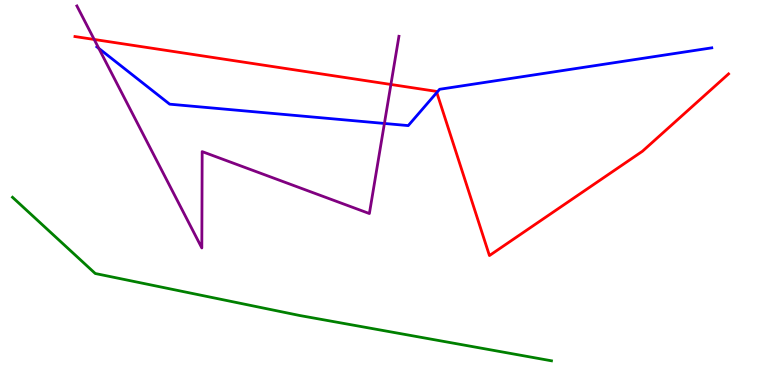[{'lines': ['blue', 'red'], 'intersections': [{'x': 5.64, 'y': 7.6}]}, {'lines': ['green', 'red'], 'intersections': []}, {'lines': ['purple', 'red'], 'intersections': [{'x': 1.22, 'y': 8.97}, {'x': 5.04, 'y': 7.81}]}, {'lines': ['blue', 'green'], 'intersections': []}, {'lines': ['blue', 'purple'], 'intersections': [{'x': 1.27, 'y': 8.74}, {'x': 4.96, 'y': 6.79}]}, {'lines': ['green', 'purple'], 'intersections': []}]